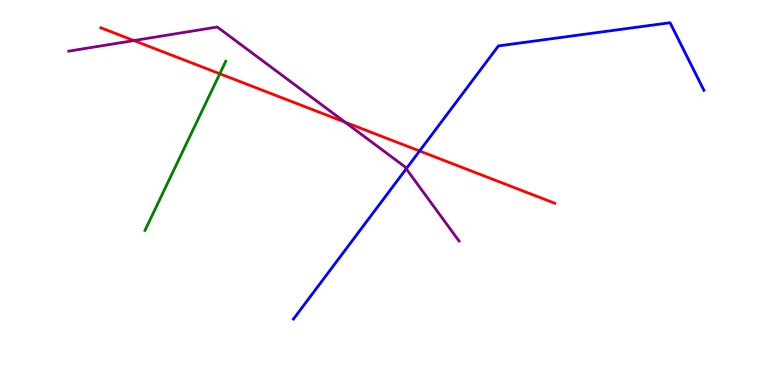[{'lines': ['blue', 'red'], 'intersections': [{'x': 5.41, 'y': 6.08}]}, {'lines': ['green', 'red'], 'intersections': [{'x': 2.84, 'y': 8.08}]}, {'lines': ['purple', 'red'], 'intersections': [{'x': 1.73, 'y': 8.95}, {'x': 4.45, 'y': 6.83}]}, {'lines': ['blue', 'green'], 'intersections': []}, {'lines': ['blue', 'purple'], 'intersections': [{'x': 5.24, 'y': 5.62}]}, {'lines': ['green', 'purple'], 'intersections': []}]